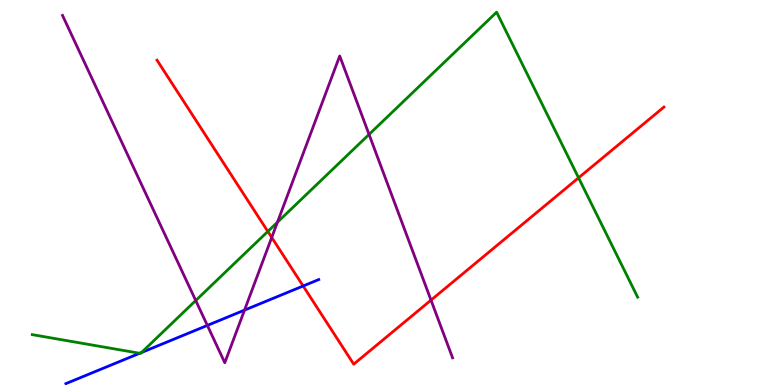[{'lines': ['blue', 'red'], 'intersections': [{'x': 3.91, 'y': 2.57}]}, {'lines': ['green', 'red'], 'intersections': [{'x': 3.46, 'y': 3.99}, {'x': 7.47, 'y': 5.38}]}, {'lines': ['purple', 'red'], 'intersections': [{'x': 3.51, 'y': 3.83}, {'x': 5.56, 'y': 2.2}]}, {'lines': ['blue', 'green'], 'intersections': [{'x': 1.8, 'y': 0.824}, {'x': 1.83, 'y': 0.843}]}, {'lines': ['blue', 'purple'], 'intersections': [{'x': 2.68, 'y': 1.55}, {'x': 3.15, 'y': 1.94}]}, {'lines': ['green', 'purple'], 'intersections': [{'x': 2.53, 'y': 2.19}, {'x': 3.58, 'y': 4.23}, {'x': 4.76, 'y': 6.51}]}]